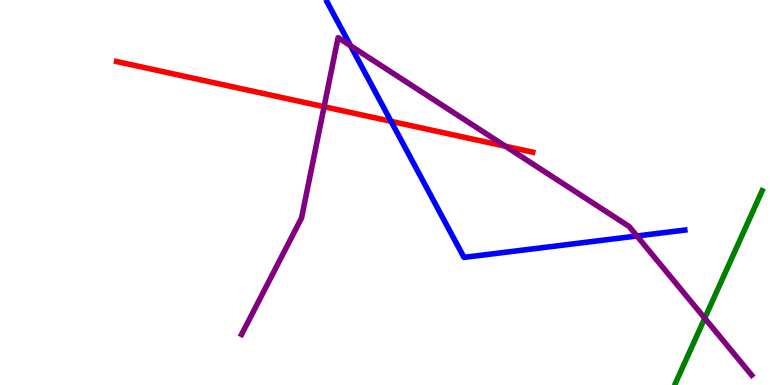[{'lines': ['blue', 'red'], 'intersections': [{'x': 5.05, 'y': 6.85}]}, {'lines': ['green', 'red'], 'intersections': []}, {'lines': ['purple', 'red'], 'intersections': [{'x': 4.18, 'y': 7.23}, {'x': 6.52, 'y': 6.2}]}, {'lines': ['blue', 'green'], 'intersections': []}, {'lines': ['blue', 'purple'], 'intersections': [{'x': 4.52, 'y': 8.81}, {'x': 8.22, 'y': 3.87}]}, {'lines': ['green', 'purple'], 'intersections': [{'x': 9.09, 'y': 1.73}]}]